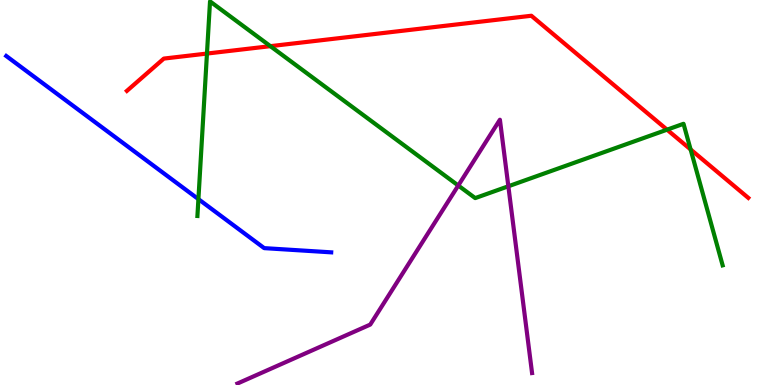[{'lines': ['blue', 'red'], 'intersections': []}, {'lines': ['green', 'red'], 'intersections': [{'x': 2.67, 'y': 8.61}, {'x': 3.49, 'y': 8.8}, {'x': 8.61, 'y': 6.63}, {'x': 8.91, 'y': 6.12}]}, {'lines': ['purple', 'red'], 'intersections': []}, {'lines': ['blue', 'green'], 'intersections': [{'x': 2.56, 'y': 4.83}]}, {'lines': ['blue', 'purple'], 'intersections': []}, {'lines': ['green', 'purple'], 'intersections': [{'x': 5.91, 'y': 5.18}, {'x': 6.56, 'y': 5.16}]}]